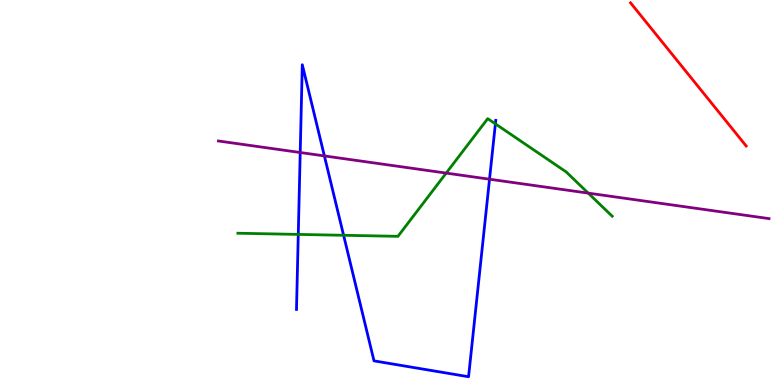[{'lines': ['blue', 'red'], 'intersections': []}, {'lines': ['green', 'red'], 'intersections': []}, {'lines': ['purple', 'red'], 'intersections': []}, {'lines': ['blue', 'green'], 'intersections': [{'x': 3.85, 'y': 3.91}, {'x': 4.43, 'y': 3.89}, {'x': 6.39, 'y': 6.78}]}, {'lines': ['blue', 'purple'], 'intersections': [{'x': 3.87, 'y': 6.04}, {'x': 4.19, 'y': 5.95}, {'x': 6.32, 'y': 5.35}]}, {'lines': ['green', 'purple'], 'intersections': [{'x': 5.76, 'y': 5.5}, {'x': 7.59, 'y': 4.98}]}]